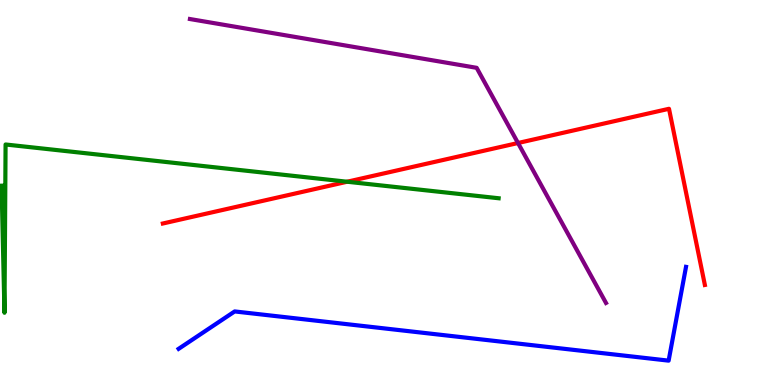[{'lines': ['blue', 'red'], 'intersections': []}, {'lines': ['green', 'red'], 'intersections': [{'x': 4.48, 'y': 5.28}]}, {'lines': ['purple', 'red'], 'intersections': [{'x': 6.68, 'y': 6.29}]}, {'lines': ['blue', 'green'], 'intersections': []}, {'lines': ['blue', 'purple'], 'intersections': []}, {'lines': ['green', 'purple'], 'intersections': []}]